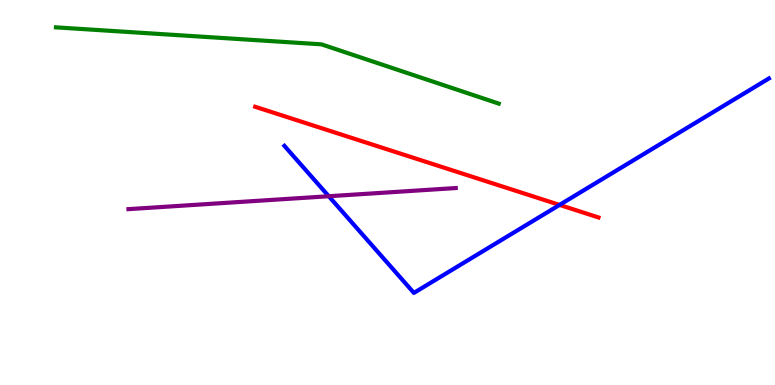[{'lines': ['blue', 'red'], 'intersections': [{'x': 7.22, 'y': 4.68}]}, {'lines': ['green', 'red'], 'intersections': []}, {'lines': ['purple', 'red'], 'intersections': []}, {'lines': ['blue', 'green'], 'intersections': []}, {'lines': ['blue', 'purple'], 'intersections': [{'x': 4.24, 'y': 4.9}]}, {'lines': ['green', 'purple'], 'intersections': []}]